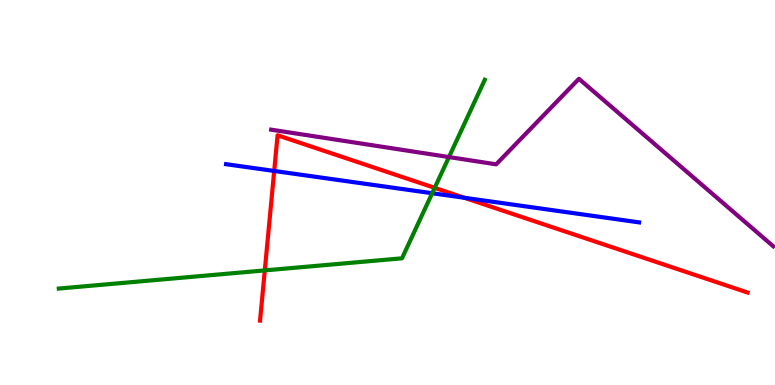[{'lines': ['blue', 'red'], 'intersections': [{'x': 3.54, 'y': 5.56}, {'x': 5.99, 'y': 4.86}]}, {'lines': ['green', 'red'], 'intersections': [{'x': 3.42, 'y': 2.98}, {'x': 5.61, 'y': 5.12}]}, {'lines': ['purple', 'red'], 'intersections': []}, {'lines': ['blue', 'green'], 'intersections': [{'x': 5.58, 'y': 4.98}]}, {'lines': ['blue', 'purple'], 'intersections': []}, {'lines': ['green', 'purple'], 'intersections': [{'x': 5.79, 'y': 5.92}]}]